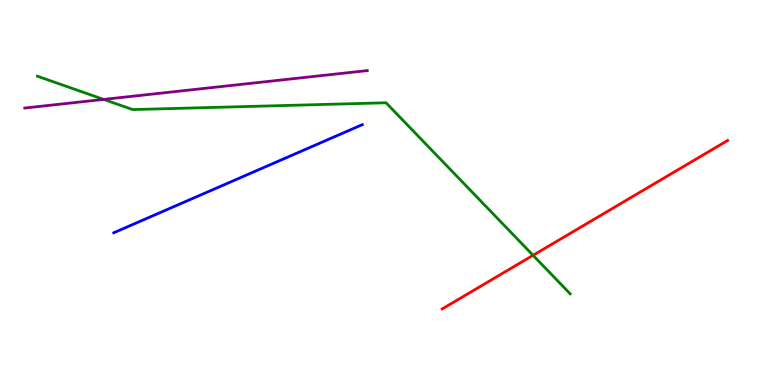[{'lines': ['blue', 'red'], 'intersections': []}, {'lines': ['green', 'red'], 'intersections': [{'x': 6.88, 'y': 3.37}]}, {'lines': ['purple', 'red'], 'intersections': []}, {'lines': ['blue', 'green'], 'intersections': []}, {'lines': ['blue', 'purple'], 'intersections': []}, {'lines': ['green', 'purple'], 'intersections': [{'x': 1.34, 'y': 7.42}]}]